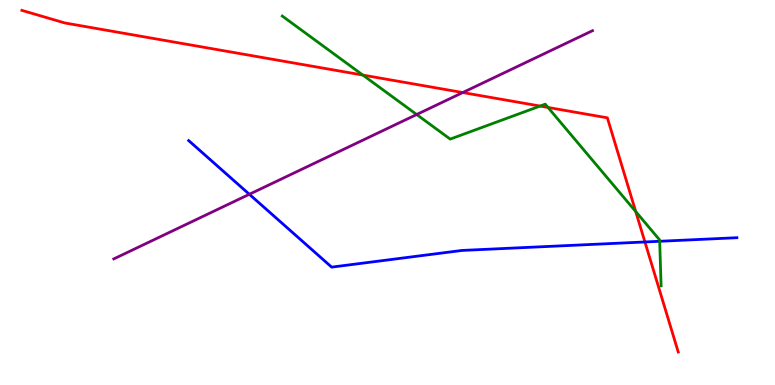[{'lines': ['blue', 'red'], 'intersections': [{'x': 8.32, 'y': 3.72}]}, {'lines': ['green', 'red'], 'intersections': [{'x': 4.68, 'y': 8.05}, {'x': 6.97, 'y': 7.25}, {'x': 7.07, 'y': 7.21}, {'x': 8.2, 'y': 4.5}]}, {'lines': ['purple', 'red'], 'intersections': [{'x': 5.97, 'y': 7.6}]}, {'lines': ['blue', 'green'], 'intersections': [{'x': 8.51, 'y': 3.73}]}, {'lines': ['blue', 'purple'], 'intersections': [{'x': 3.22, 'y': 4.95}]}, {'lines': ['green', 'purple'], 'intersections': [{'x': 5.38, 'y': 7.03}]}]